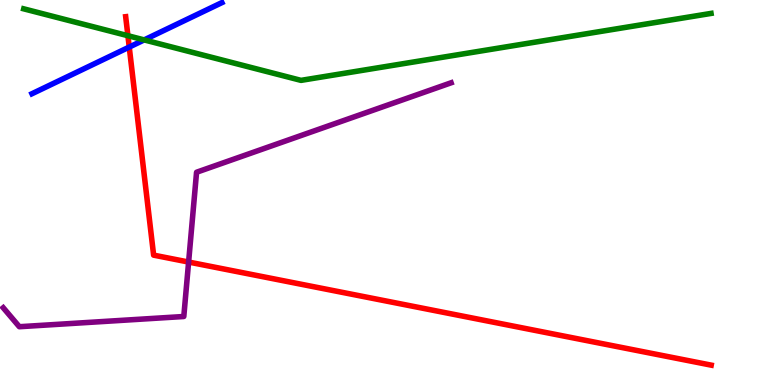[{'lines': ['blue', 'red'], 'intersections': [{'x': 1.67, 'y': 8.78}]}, {'lines': ['green', 'red'], 'intersections': [{'x': 1.65, 'y': 9.07}]}, {'lines': ['purple', 'red'], 'intersections': [{'x': 2.43, 'y': 3.19}]}, {'lines': ['blue', 'green'], 'intersections': [{'x': 1.86, 'y': 8.96}]}, {'lines': ['blue', 'purple'], 'intersections': []}, {'lines': ['green', 'purple'], 'intersections': []}]